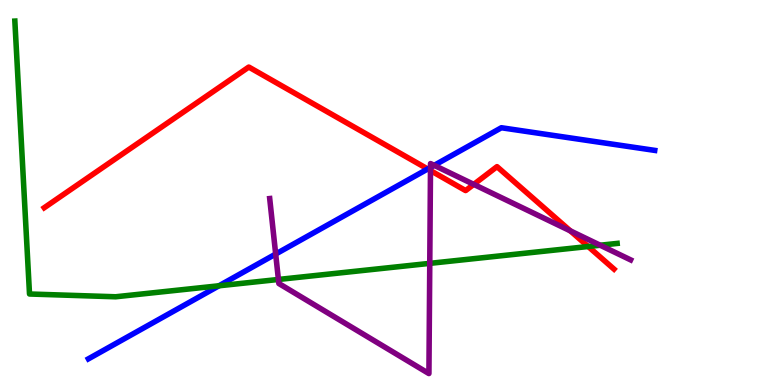[{'lines': ['blue', 'red'], 'intersections': [{'x': 5.52, 'y': 5.61}]}, {'lines': ['green', 'red'], 'intersections': [{'x': 7.59, 'y': 3.6}]}, {'lines': ['purple', 'red'], 'intersections': [{'x': 5.55, 'y': 5.57}, {'x': 6.11, 'y': 5.21}, {'x': 7.36, 'y': 4.0}]}, {'lines': ['blue', 'green'], 'intersections': [{'x': 2.83, 'y': 2.58}]}, {'lines': ['blue', 'purple'], 'intersections': [{'x': 3.56, 'y': 3.4}, {'x': 5.55, 'y': 5.65}, {'x': 5.6, 'y': 5.71}]}, {'lines': ['green', 'purple'], 'intersections': [{'x': 3.59, 'y': 2.74}, {'x': 5.55, 'y': 3.16}, {'x': 7.74, 'y': 3.63}]}]